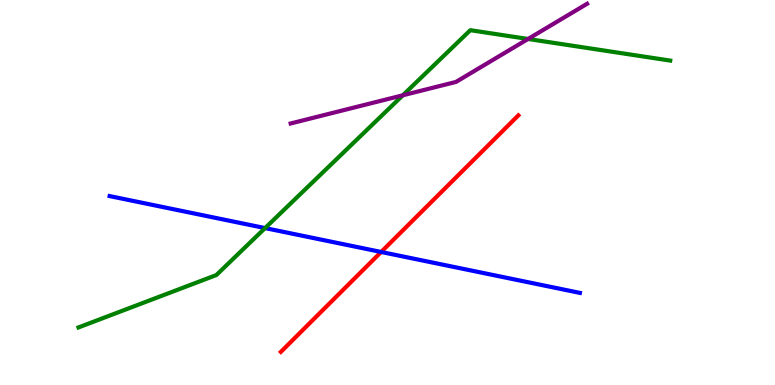[{'lines': ['blue', 'red'], 'intersections': [{'x': 4.92, 'y': 3.46}]}, {'lines': ['green', 'red'], 'intersections': []}, {'lines': ['purple', 'red'], 'intersections': []}, {'lines': ['blue', 'green'], 'intersections': [{'x': 3.42, 'y': 4.08}]}, {'lines': ['blue', 'purple'], 'intersections': []}, {'lines': ['green', 'purple'], 'intersections': [{'x': 5.2, 'y': 7.52}, {'x': 6.81, 'y': 8.99}]}]